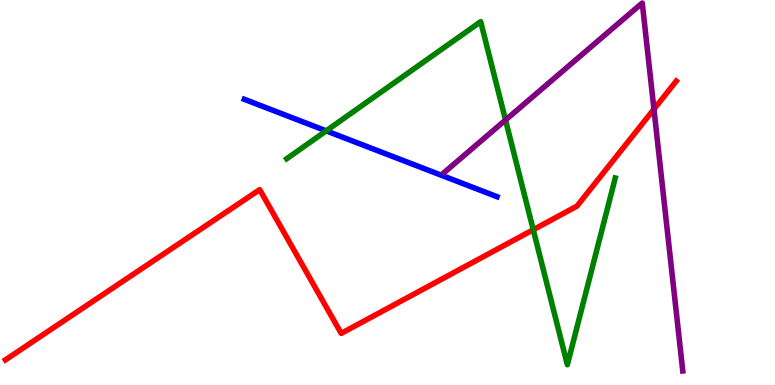[{'lines': ['blue', 'red'], 'intersections': []}, {'lines': ['green', 'red'], 'intersections': [{'x': 6.88, 'y': 4.03}]}, {'lines': ['purple', 'red'], 'intersections': [{'x': 8.44, 'y': 7.16}]}, {'lines': ['blue', 'green'], 'intersections': [{'x': 4.21, 'y': 6.6}]}, {'lines': ['blue', 'purple'], 'intersections': []}, {'lines': ['green', 'purple'], 'intersections': [{'x': 6.52, 'y': 6.88}]}]